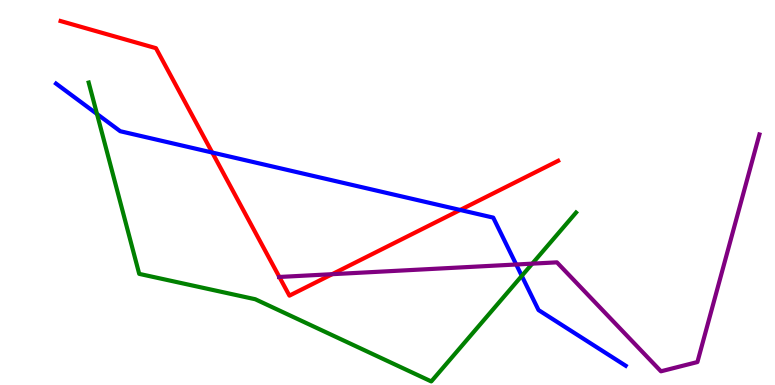[{'lines': ['blue', 'red'], 'intersections': [{'x': 2.74, 'y': 6.04}, {'x': 5.94, 'y': 4.55}]}, {'lines': ['green', 'red'], 'intersections': []}, {'lines': ['purple', 'red'], 'intersections': [{'x': 3.6, 'y': 2.81}, {'x': 4.29, 'y': 2.88}]}, {'lines': ['blue', 'green'], 'intersections': [{'x': 1.25, 'y': 7.04}, {'x': 6.73, 'y': 2.83}]}, {'lines': ['blue', 'purple'], 'intersections': [{'x': 6.66, 'y': 3.13}]}, {'lines': ['green', 'purple'], 'intersections': [{'x': 6.87, 'y': 3.15}]}]